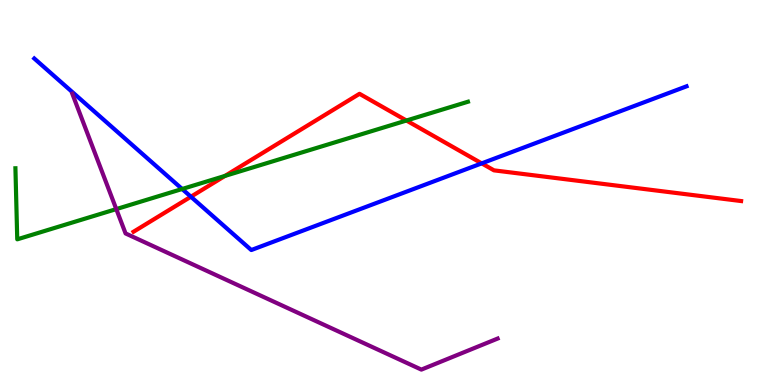[{'lines': ['blue', 'red'], 'intersections': [{'x': 2.46, 'y': 4.89}, {'x': 6.22, 'y': 5.76}]}, {'lines': ['green', 'red'], 'intersections': [{'x': 2.9, 'y': 5.43}, {'x': 5.24, 'y': 6.87}]}, {'lines': ['purple', 'red'], 'intersections': []}, {'lines': ['blue', 'green'], 'intersections': [{'x': 2.35, 'y': 5.09}]}, {'lines': ['blue', 'purple'], 'intersections': []}, {'lines': ['green', 'purple'], 'intersections': [{'x': 1.5, 'y': 4.57}]}]